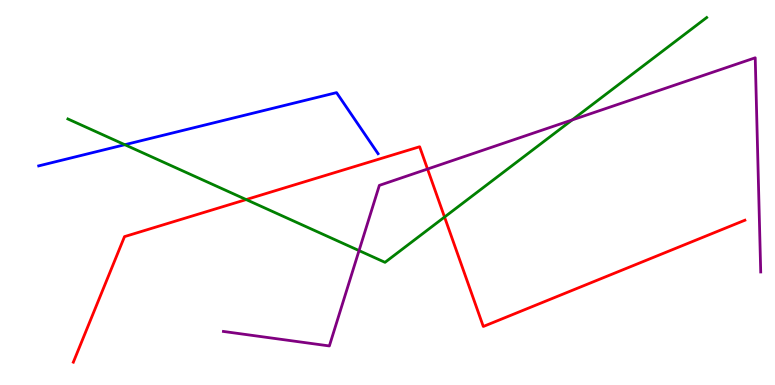[{'lines': ['blue', 'red'], 'intersections': []}, {'lines': ['green', 'red'], 'intersections': [{'x': 3.18, 'y': 4.82}, {'x': 5.74, 'y': 4.36}]}, {'lines': ['purple', 'red'], 'intersections': [{'x': 5.52, 'y': 5.61}]}, {'lines': ['blue', 'green'], 'intersections': [{'x': 1.61, 'y': 6.24}]}, {'lines': ['blue', 'purple'], 'intersections': []}, {'lines': ['green', 'purple'], 'intersections': [{'x': 4.63, 'y': 3.49}, {'x': 7.38, 'y': 6.88}]}]